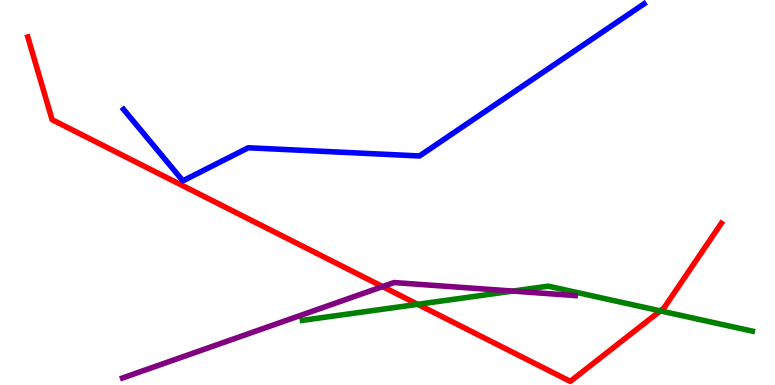[{'lines': ['blue', 'red'], 'intersections': []}, {'lines': ['green', 'red'], 'intersections': [{'x': 5.39, 'y': 2.1}, {'x': 8.52, 'y': 1.93}]}, {'lines': ['purple', 'red'], 'intersections': [{'x': 4.94, 'y': 2.56}]}, {'lines': ['blue', 'green'], 'intersections': []}, {'lines': ['blue', 'purple'], 'intersections': []}, {'lines': ['green', 'purple'], 'intersections': [{'x': 6.62, 'y': 2.44}]}]